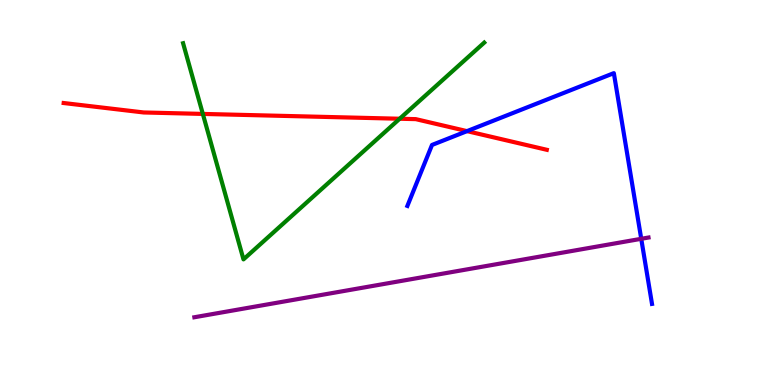[{'lines': ['blue', 'red'], 'intersections': [{'x': 6.03, 'y': 6.59}]}, {'lines': ['green', 'red'], 'intersections': [{'x': 2.62, 'y': 7.04}, {'x': 5.16, 'y': 6.92}]}, {'lines': ['purple', 'red'], 'intersections': []}, {'lines': ['blue', 'green'], 'intersections': []}, {'lines': ['blue', 'purple'], 'intersections': [{'x': 8.27, 'y': 3.8}]}, {'lines': ['green', 'purple'], 'intersections': []}]